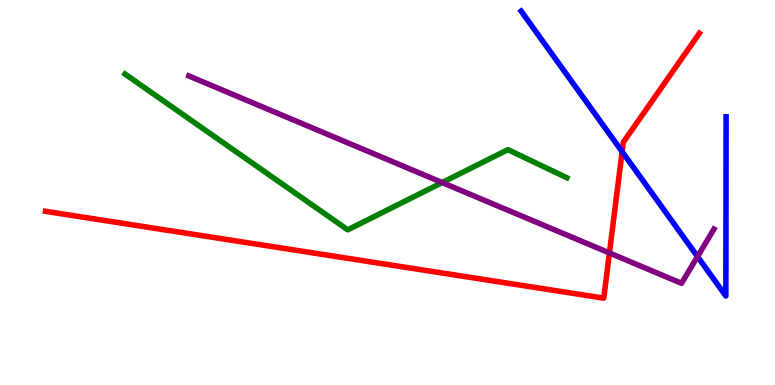[{'lines': ['blue', 'red'], 'intersections': [{'x': 8.03, 'y': 6.06}]}, {'lines': ['green', 'red'], 'intersections': []}, {'lines': ['purple', 'red'], 'intersections': [{'x': 7.86, 'y': 3.43}]}, {'lines': ['blue', 'green'], 'intersections': []}, {'lines': ['blue', 'purple'], 'intersections': [{'x': 9.0, 'y': 3.34}]}, {'lines': ['green', 'purple'], 'intersections': [{'x': 5.71, 'y': 5.26}]}]